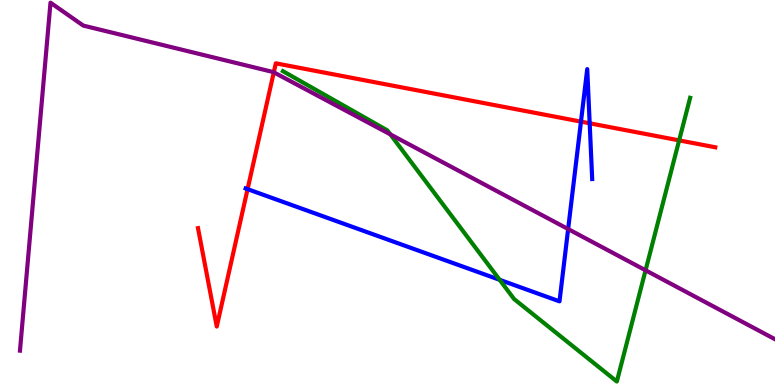[{'lines': ['blue', 'red'], 'intersections': [{'x': 3.19, 'y': 5.09}, {'x': 7.5, 'y': 6.84}, {'x': 7.61, 'y': 6.8}]}, {'lines': ['green', 'red'], 'intersections': [{'x': 8.76, 'y': 6.35}]}, {'lines': ['purple', 'red'], 'intersections': [{'x': 3.53, 'y': 8.12}]}, {'lines': ['blue', 'green'], 'intersections': [{'x': 6.45, 'y': 2.73}]}, {'lines': ['blue', 'purple'], 'intersections': [{'x': 7.33, 'y': 4.05}]}, {'lines': ['green', 'purple'], 'intersections': [{'x': 5.04, 'y': 6.51}, {'x': 8.33, 'y': 2.98}]}]